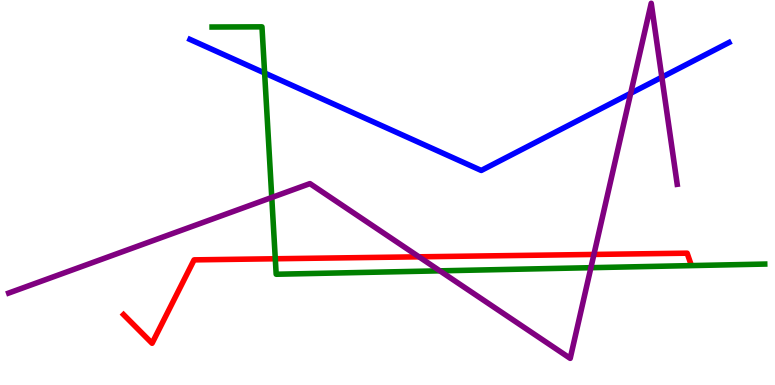[{'lines': ['blue', 'red'], 'intersections': []}, {'lines': ['green', 'red'], 'intersections': [{'x': 3.55, 'y': 3.28}]}, {'lines': ['purple', 'red'], 'intersections': [{'x': 5.41, 'y': 3.33}, {'x': 7.66, 'y': 3.39}]}, {'lines': ['blue', 'green'], 'intersections': [{'x': 3.41, 'y': 8.1}]}, {'lines': ['blue', 'purple'], 'intersections': [{'x': 8.14, 'y': 7.58}, {'x': 8.54, 'y': 7.99}]}, {'lines': ['green', 'purple'], 'intersections': [{'x': 3.51, 'y': 4.87}, {'x': 5.68, 'y': 2.97}, {'x': 7.62, 'y': 3.05}]}]